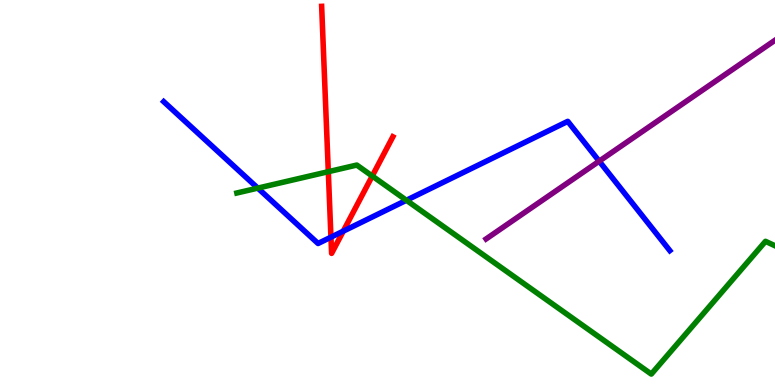[{'lines': ['blue', 'red'], 'intersections': [{'x': 4.27, 'y': 3.84}, {'x': 4.43, 'y': 4.0}]}, {'lines': ['green', 'red'], 'intersections': [{'x': 4.24, 'y': 5.54}, {'x': 4.8, 'y': 5.43}]}, {'lines': ['purple', 'red'], 'intersections': []}, {'lines': ['blue', 'green'], 'intersections': [{'x': 3.33, 'y': 5.11}, {'x': 5.24, 'y': 4.8}]}, {'lines': ['blue', 'purple'], 'intersections': [{'x': 7.73, 'y': 5.81}]}, {'lines': ['green', 'purple'], 'intersections': []}]